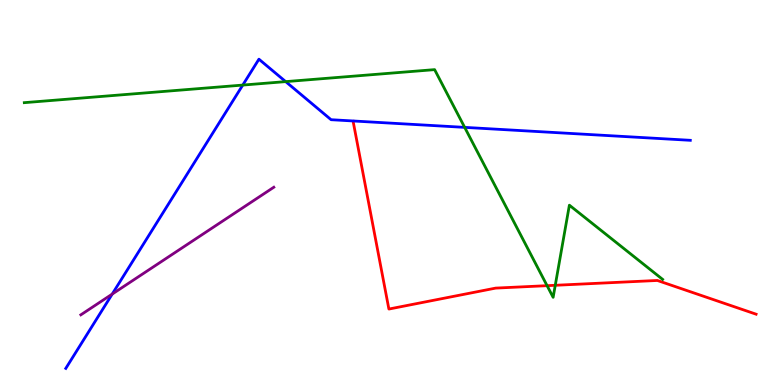[{'lines': ['blue', 'red'], 'intersections': []}, {'lines': ['green', 'red'], 'intersections': [{'x': 7.06, 'y': 2.58}, {'x': 7.16, 'y': 2.59}]}, {'lines': ['purple', 'red'], 'intersections': []}, {'lines': ['blue', 'green'], 'intersections': [{'x': 3.13, 'y': 7.79}, {'x': 3.69, 'y': 7.88}, {'x': 6.0, 'y': 6.69}]}, {'lines': ['blue', 'purple'], 'intersections': [{'x': 1.45, 'y': 2.36}]}, {'lines': ['green', 'purple'], 'intersections': []}]